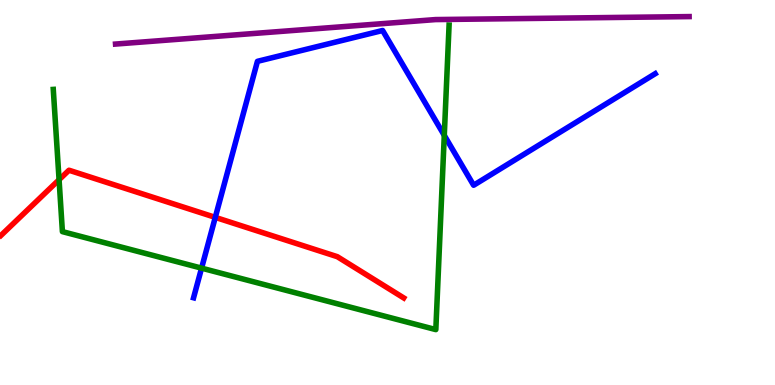[{'lines': ['blue', 'red'], 'intersections': [{'x': 2.78, 'y': 4.35}]}, {'lines': ['green', 'red'], 'intersections': [{'x': 0.762, 'y': 5.33}]}, {'lines': ['purple', 'red'], 'intersections': []}, {'lines': ['blue', 'green'], 'intersections': [{'x': 2.6, 'y': 3.04}, {'x': 5.73, 'y': 6.48}]}, {'lines': ['blue', 'purple'], 'intersections': []}, {'lines': ['green', 'purple'], 'intersections': []}]